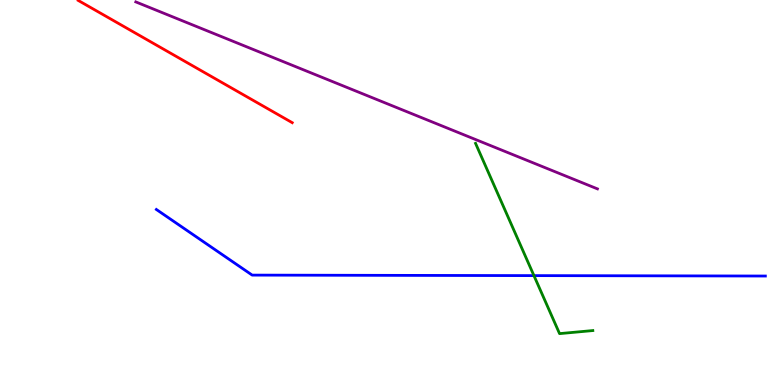[{'lines': ['blue', 'red'], 'intersections': []}, {'lines': ['green', 'red'], 'intersections': []}, {'lines': ['purple', 'red'], 'intersections': []}, {'lines': ['blue', 'green'], 'intersections': [{'x': 6.89, 'y': 2.84}]}, {'lines': ['blue', 'purple'], 'intersections': []}, {'lines': ['green', 'purple'], 'intersections': []}]